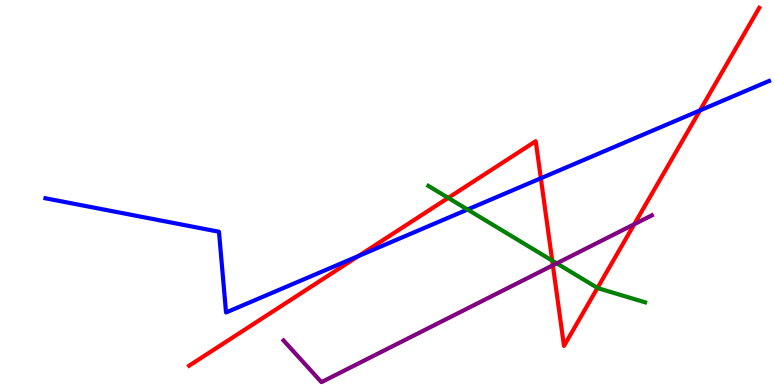[{'lines': ['blue', 'red'], 'intersections': [{'x': 4.63, 'y': 3.35}, {'x': 6.98, 'y': 5.37}, {'x': 9.03, 'y': 7.13}]}, {'lines': ['green', 'red'], 'intersections': [{'x': 5.78, 'y': 4.86}, {'x': 7.13, 'y': 3.23}, {'x': 7.71, 'y': 2.52}]}, {'lines': ['purple', 'red'], 'intersections': [{'x': 7.13, 'y': 3.11}, {'x': 8.18, 'y': 4.18}]}, {'lines': ['blue', 'green'], 'intersections': [{'x': 6.03, 'y': 4.56}]}, {'lines': ['blue', 'purple'], 'intersections': []}, {'lines': ['green', 'purple'], 'intersections': [{'x': 7.18, 'y': 3.16}]}]